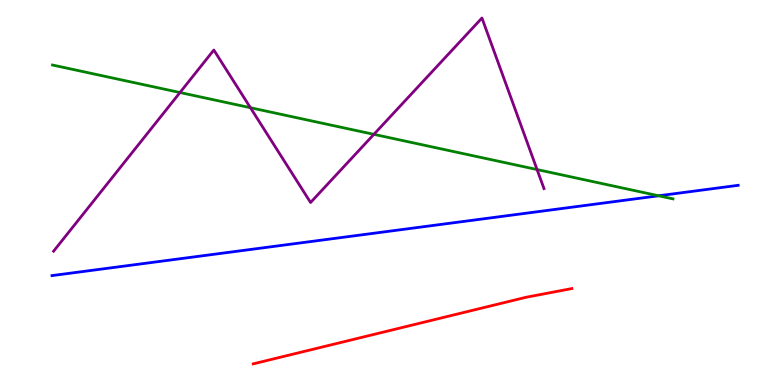[{'lines': ['blue', 'red'], 'intersections': []}, {'lines': ['green', 'red'], 'intersections': []}, {'lines': ['purple', 'red'], 'intersections': []}, {'lines': ['blue', 'green'], 'intersections': [{'x': 8.5, 'y': 4.91}]}, {'lines': ['blue', 'purple'], 'intersections': []}, {'lines': ['green', 'purple'], 'intersections': [{'x': 2.32, 'y': 7.6}, {'x': 3.23, 'y': 7.2}, {'x': 4.82, 'y': 6.51}, {'x': 6.93, 'y': 5.6}]}]